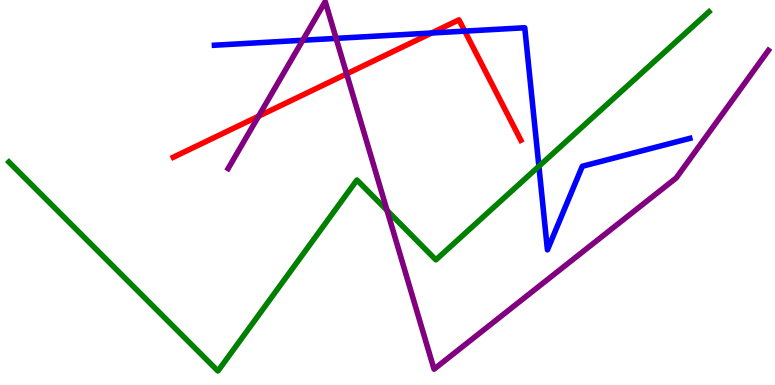[{'lines': ['blue', 'red'], 'intersections': [{'x': 5.57, 'y': 9.14}, {'x': 6.0, 'y': 9.19}]}, {'lines': ['green', 'red'], 'intersections': []}, {'lines': ['purple', 'red'], 'intersections': [{'x': 3.34, 'y': 6.98}, {'x': 4.47, 'y': 8.08}]}, {'lines': ['blue', 'green'], 'intersections': [{'x': 6.95, 'y': 5.68}]}, {'lines': ['blue', 'purple'], 'intersections': [{'x': 3.91, 'y': 8.95}, {'x': 4.34, 'y': 9.0}]}, {'lines': ['green', 'purple'], 'intersections': [{'x': 4.99, 'y': 4.53}]}]